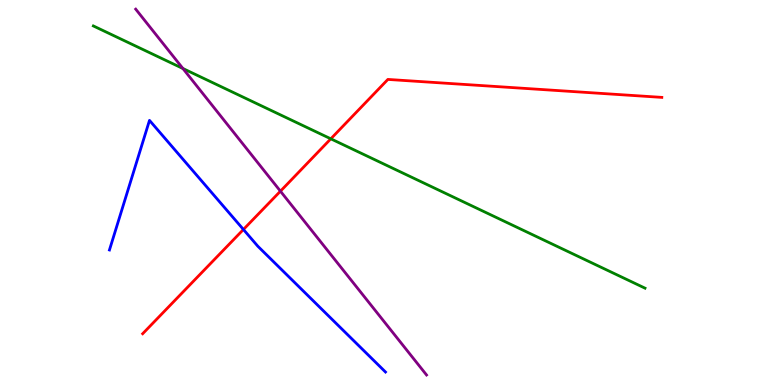[{'lines': ['blue', 'red'], 'intersections': [{'x': 3.14, 'y': 4.04}]}, {'lines': ['green', 'red'], 'intersections': [{'x': 4.27, 'y': 6.39}]}, {'lines': ['purple', 'red'], 'intersections': [{'x': 3.62, 'y': 5.03}]}, {'lines': ['blue', 'green'], 'intersections': []}, {'lines': ['blue', 'purple'], 'intersections': []}, {'lines': ['green', 'purple'], 'intersections': [{'x': 2.36, 'y': 8.22}]}]